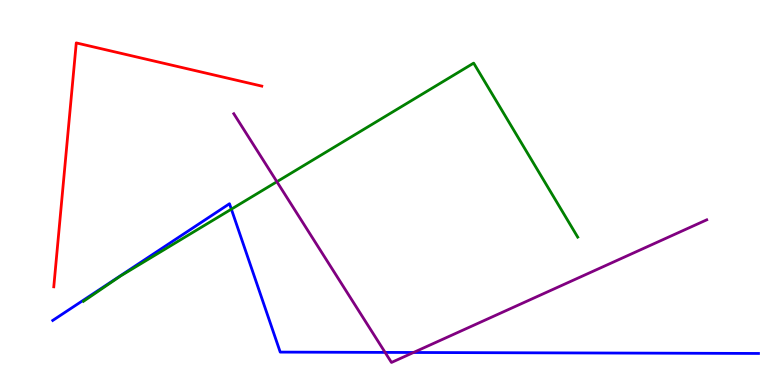[{'lines': ['blue', 'red'], 'intersections': []}, {'lines': ['green', 'red'], 'intersections': []}, {'lines': ['purple', 'red'], 'intersections': []}, {'lines': ['blue', 'green'], 'intersections': [{'x': 2.99, 'y': 4.57}]}, {'lines': ['blue', 'purple'], 'intersections': [{'x': 4.97, 'y': 0.847}, {'x': 5.34, 'y': 0.845}]}, {'lines': ['green', 'purple'], 'intersections': [{'x': 3.57, 'y': 5.28}]}]